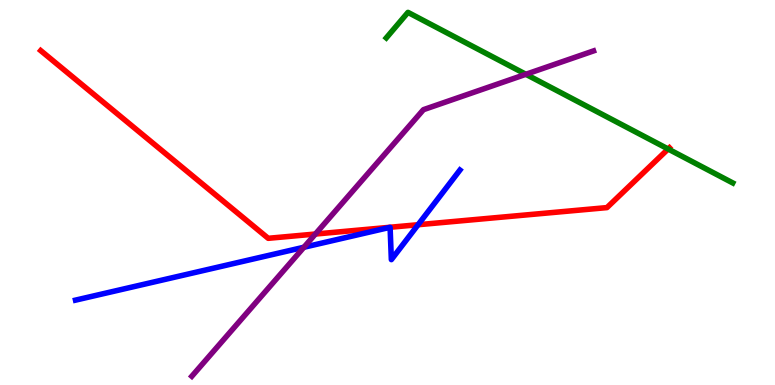[{'lines': ['blue', 'red'], 'intersections': [{'x': 5.39, 'y': 4.16}]}, {'lines': ['green', 'red'], 'intersections': [{'x': 8.62, 'y': 6.13}]}, {'lines': ['purple', 'red'], 'intersections': [{'x': 4.07, 'y': 3.92}]}, {'lines': ['blue', 'green'], 'intersections': []}, {'lines': ['blue', 'purple'], 'intersections': [{'x': 3.92, 'y': 3.58}]}, {'lines': ['green', 'purple'], 'intersections': [{'x': 6.79, 'y': 8.07}]}]